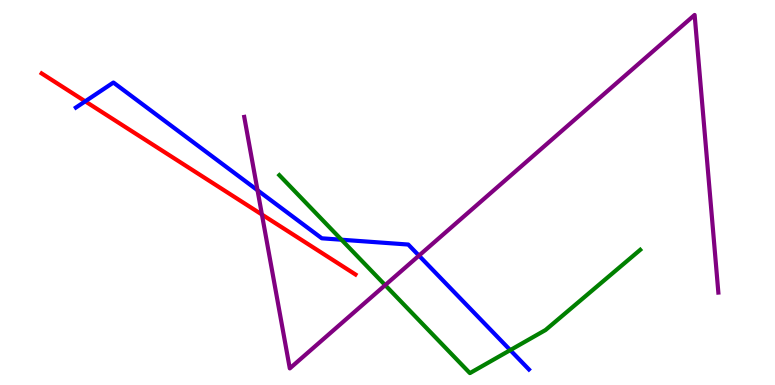[{'lines': ['blue', 'red'], 'intersections': [{'x': 1.1, 'y': 7.37}]}, {'lines': ['green', 'red'], 'intersections': []}, {'lines': ['purple', 'red'], 'intersections': [{'x': 3.38, 'y': 4.43}]}, {'lines': ['blue', 'green'], 'intersections': [{'x': 4.41, 'y': 3.77}, {'x': 6.58, 'y': 0.906}]}, {'lines': ['blue', 'purple'], 'intersections': [{'x': 3.32, 'y': 5.06}, {'x': 5.41, 'y': 3.36}]}, {'lines': ['green', 'purple'], 'intersections': [{'x': 4.97, 'y': 2.59}]}]